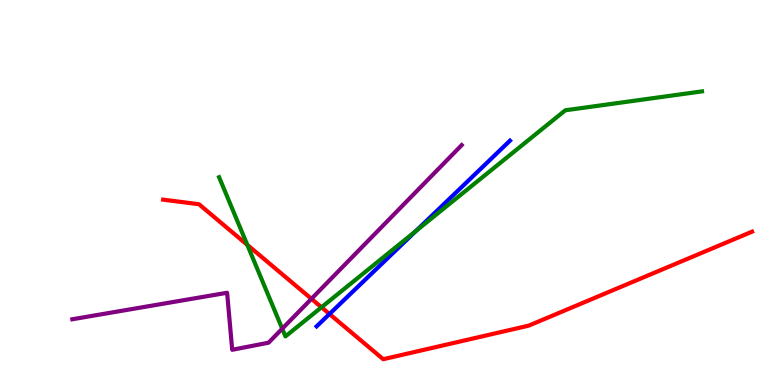[{'lines': ['blue', 'red'], 'intersections': [{'x': 4.25, 'y': 1.84}]}, {'lines': ['green', 'red'], 'intersections': [{'x': 3.19, 'y': 3.64}, {'x': 4.15, 'y': 2.02}]}, {'lines': ['purple', 'red'], 'intersections': [{'x': 4.02, 'y': 2.24}]}, {'lines': ['blue', 'green'], 'intersections': [{'x': 5.37, 'y': 4.0}]}, {'lines': ['blue', 'purple'], 'intersections': []}, {'lines': ['green', 'purple'], 'intersections': [{'x': 3.64, 'y': 1.46}]}]